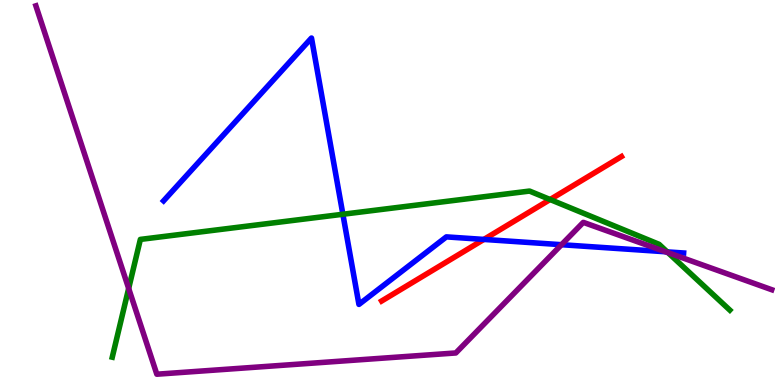[{'lines': ['blue', 'red'], 'intersections': [{'x': 6.24, 'y': 3.78}]}, {'lines': ['green', 'red'], 'intersections': [{'x': 7.1, 'y': 4.82}]}, {'lines': ['purple', 'red'], 'intersections': []}, {'lines': ['blue', 'green'], 'intersections': [{'x': 4.42, 'y': 4.44}, {'x': 8.61, 'y': 3.46}]}, {'lines': ['blue', 'purple'], 'intersections': [{'x': 7.25, 'y': 3.64}, {'x': 8.59, 'y': 3.46}]}, {'lines': ['green', 'purple'], 'intersections': [{'x': 1.66, 'y': 2.51}, {'x': 8.62, 'y': 3.44}]}]